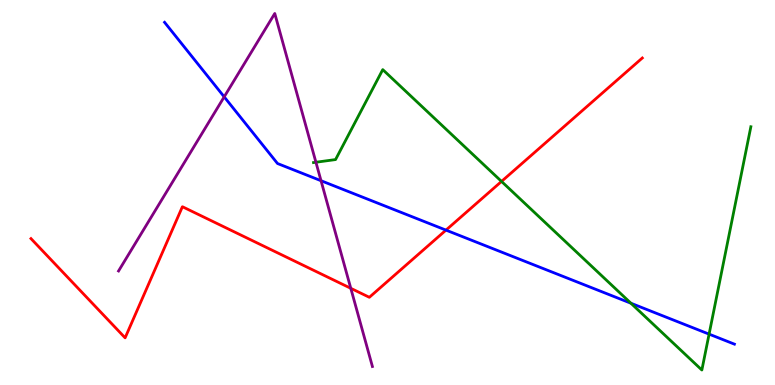[{'lines': ['blue', 'red'], 'intersections': [{'x': 5.75, 'y': 4.02}]}, {'lines': ['green', 'red'], 'intersections': [{'x': 6.47, 'y': 5.29}]}, {'lines': ['purple', 'red'], 'intersections': [{'x': 4.53, 'y': 2.51}]}, {'lines': ['blue', 'green'], 'intersections': [{'x': 8.14, 'y': 2.12}, {'x': 9.15, 'y': 1.32}]}, {'lines': ['blue', 'purple'], 'intersections': [{'x': 2.89, 'y': 7.48}, {'x': 4.14, 'y': 5.31}]}, {'lines': ['green', 'purple'], 'intersections': [{'x': 4.08, 'y': 5.79}]}]